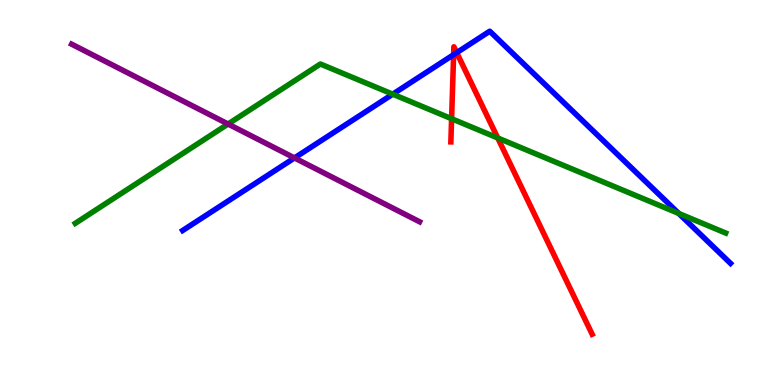[{'lines': ['blue', 'red'], 'intersections': [{'x': 5.85, 'y': 8.58}, {'x': 5.89, 'y': 8.63}]}, {'lines': ['green', 'red'], 'intersections': [{'x': 5.83, 'y': 6.92}, {'x': 6.42, 'y': 6.42}]}, {'lines': ['purple', 'red'], 'intersections': []}, {'lines': ['blue', 'green'], 'intersections': [{'x': 5.07, 'y': 7.55}, {'x': 8.76, 'y': 4.46}]}, {'lines': ['blue', 'purple'], 'intersections': [{'x': 3.8, 'y': 5.9}]}, {'lines': ['green', 'purple'], 'intersections': [{'x': 2.94, 'y': 6.78}]}]